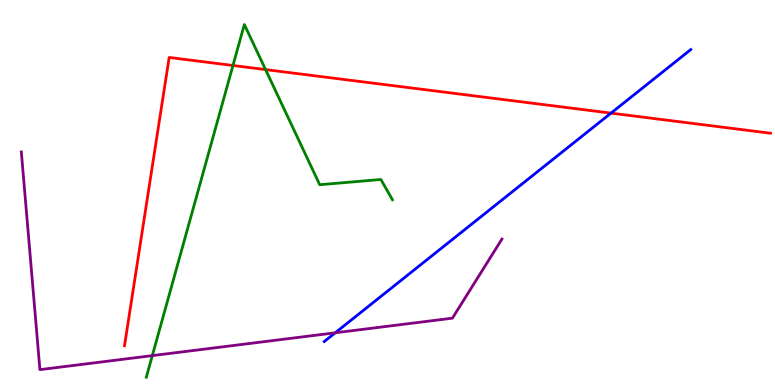[{'lines': ['blue', 'red'], 'intersections': [{'x': 7.88, 'y': 7.06}]}, {'lines': ['green', 'red'], 'intersections': [{'x': 3.01, 'y': 8.3}, {'x': 3.43, 'y': 8.19}]}, {'lines': ['purple', 'red'], 'intersections': []}, {'lines': ['blue', 'green'], 'intersections': []}, {'lines': ['blue', 'purple'], 'intersections': [{'x': 4.33, 'y': 1.36}]}, {'lines': ['green', 'purple'], 'intersections': [{'x': 1.97, 'y': 0.763}]}]